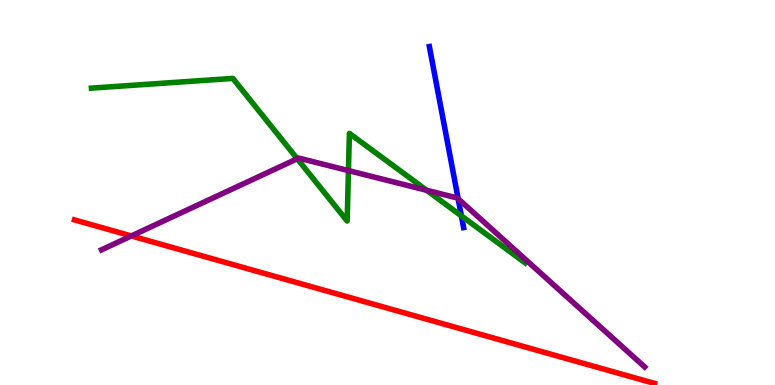[{'lines': ['blue', 'red'], 'intersections': []}, {'lines': ['green', 'red'], 'intersections': []}, {'lines': ['purple', 'red'], 'intersections': [{'x': 1.69, 'y': 3.87}]}, {'lines': ['blue', 'green'], 'intersections': [{'x': 5.95, 'y': 4.39}]}, {'lines': ['blue', 'purple'], 'intersections': [{'x': 5.91, 'y': 4.84}]}, {'lines': ['green', 'purple'], 'intersections': [{'x': 3.84, 'y': 5.88}, {'x': 4.5, 'y': 5.57}, {'x': 5.5, 'y': 5.06}]}]